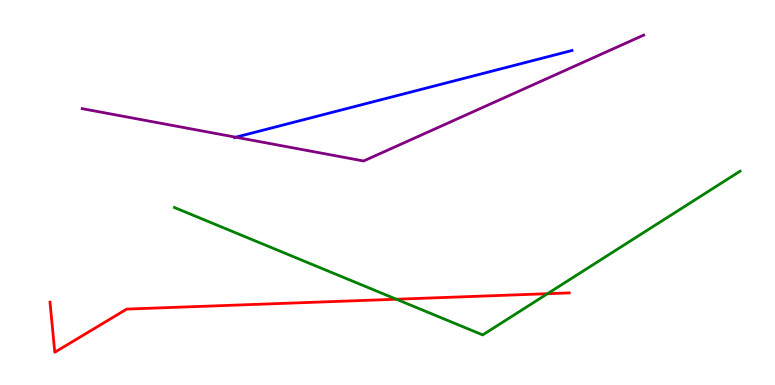[{'lines': ['blue', 'red'], 'intersections': []}, {'lines': ['green', 'red'], 'intersections': [{'x': 5.11, 'y': 2.23}, {'x': 7.06, 'y': 2.37}]}, {'lines': ['purple', 'red'], 'intersections': []}, {'lines': ['blue', 'green'], 'intersections': []}, {'lines': ['blue', 'purple'], 'intersections': [{'x': 3.04, 'y': 6.44}]}, {'lines': ['green', 'purple'], 'intersections': []}]